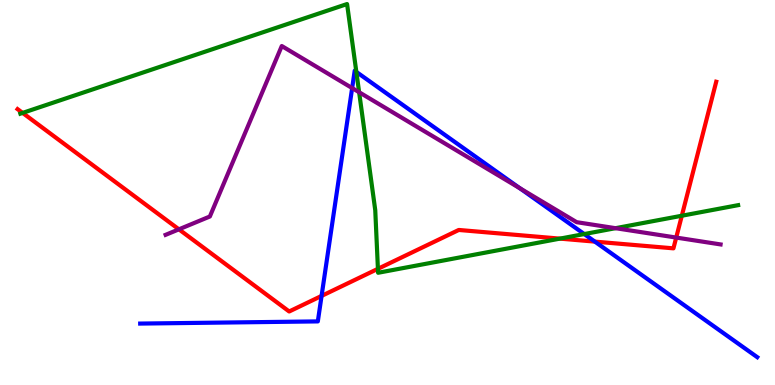[{'lines': ['blue', 'red'], 'intersections': [{'x': 4.15, 'y': 2.31}, {'x': 7.68, 'y': 3.72}]}, {'lines': ['green', 'red'], 'intersections': [{'x': 0.292, 'y': 7.07}, {'x': 4.88, 'y': 3.02}, {'x': 7.22, 'y': 3.8}, {'x': 8.8, 'y': 4.4}]}, {'lines': ['purple', 'red'], 'intersections': [{'x': 2.31, 'y': 4.04}, {'x': 8.73, 'y': 3.83}]}, {'lines': ['blue', 'green'], 'intersections': [{'x': 4.6, 'y': 8.13}, {'x': 7.54, 'y': 3.92}]}, {'lines': ['blue', 'purple'], 'intersections': [{'x': 4.54, 'y': 7.71}, {'x': 6.71, 'y': 5.11}]}, {'lines': ['green', 'purple'], 'intersections': [{'x': 4.63, 'y': 7.6}, {'x': 7.94, 'y': 4.07}]}]